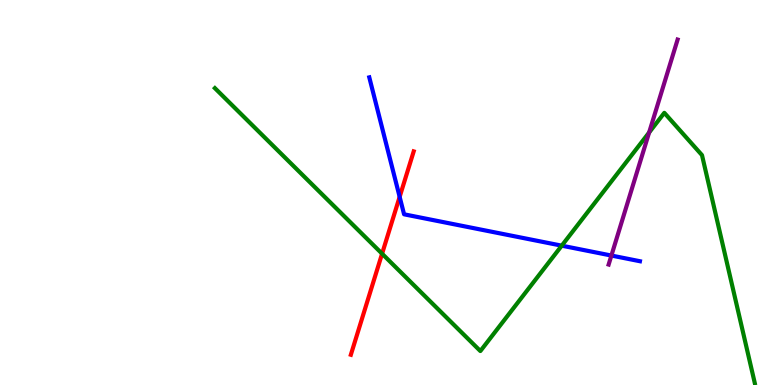[{'lines': ['blue', 'red'], 'intersections': [{'x': 5.16, 'y': 4.89}]}, {'lines': ['green', 'red'], 'intersections': [{'x': 4.93, 'y': 3.41}]}, {'lines': ['purple', 'red'], 'intersections': []}, {'lines': ['blue', 'green'], 'intersections': [{'x': 7.25, 'y': 3.62}]}, {'lines': ['blue', 'purple'], 'intersections': [{'x': 7.89, 'y': 3.36}]}, {'lines': ['green', 'purple'], 'intersections': [{'x': 8.38, 'y': 6.56}]}]